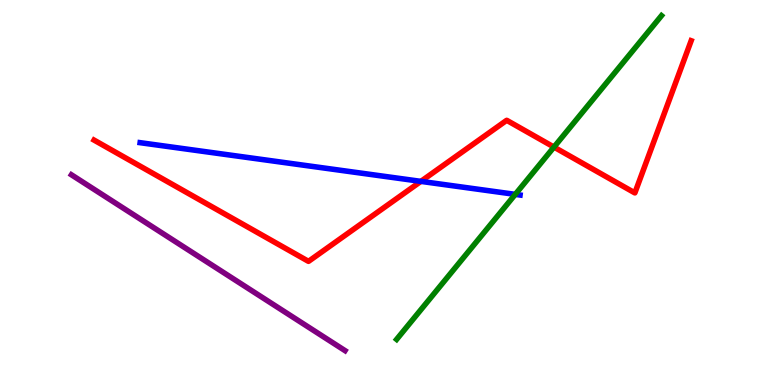[{'lines': ['blue', 'red'], 'intersections': [{'x': 5.43, 'y': 5.29}]}, {'lines': ['green', 'red'], 'intersections': [{'x': 7.15, 'y': 6.18}]}, {'lines': ['purple', 'red'], 'intersections': []}, {'lines': ['blue', 'green'], 'intersections': [{'x': 6.65, 'y': 4.95}]}, {'lines': ['blue', 'purple'], 'intersections': []}, {'lines': ['green', 'purple'], 'intersections': []}]